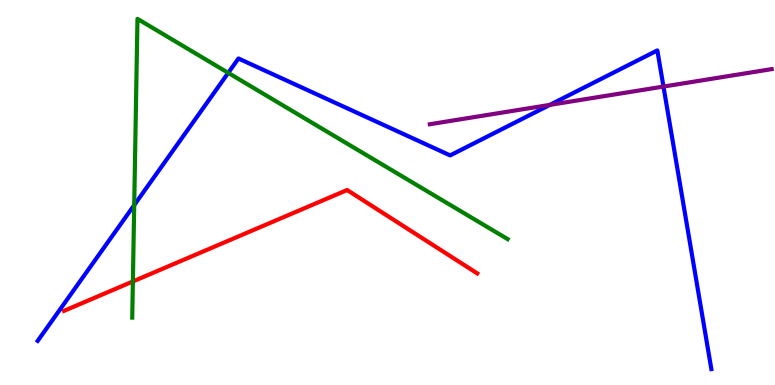[{'lines': ['blue', 'red'], 'intersections': []}, {'lines': ['green', 'red'], 'intersections': [{'x': 1.71, 'y': 2.69}]}, {'lines': ['purple', 'red'], 'intersections': []}, {'lines': ['blue', 'green'], 'intersections': [{'x': 1.73, 'y': 4.67}, {'x': 2.94, 'y': 8.11}]}, {'lines': ['blue', 'purple'], 'intersections': [{'x': 7.09, 'y': 7.28}, {'x': 8.56, 'y': 7.75}]}, {'lines': ['green', 'purple'], 'intersections': []}]